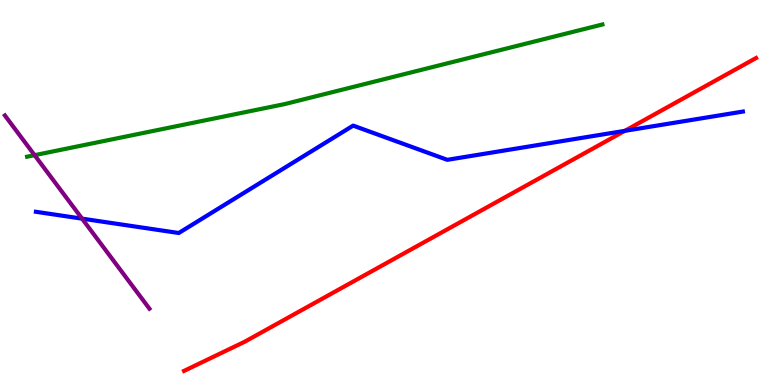[{'lines': ['blue', 'red'], 'intersections': [{'x': 8.06, 'y': 6.6}]}, {'lines': ['green', 'red'], 'intersections': []}, {'lines': ['purple', 'red'], 'intersections': []}, {'lines': ['blue', 'green'], 'intersections': []}, {'lines': ['blue', 'purple'], 'intersections': [{'x': 1.06, 'y': 4.32}]}, {'lines': ['green', 'purple'], 'intersections': [{'x': 0.446, 'y': 5.97}]}]